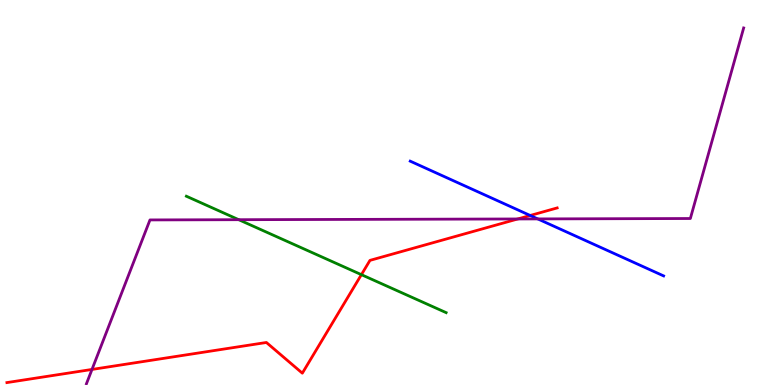[{'lines': ['blue', 'red'], 'intersections': [{'x': 6.84, 'y': 4.4}]}, {'lines': ['green', 'red'], 'intersections': [{'x': 4.66, 'y': 2.87}]}, {'lines': ['purple', 'red'], 'intersections': [{'x': 1.19, 'y': 0.404}, {'x': 6.68, 'y': 4.31}]}, {'lines': ['blue', 'green'], 'intersections': []}, {'lines': ['blue', 'purple'], 'intersections': [{'x': 6.94, 'y': 4.31}]}, {'lines': ['green', 'purple'], 'intersections': [{'x': 3.08, 'y': 4.29}]}]